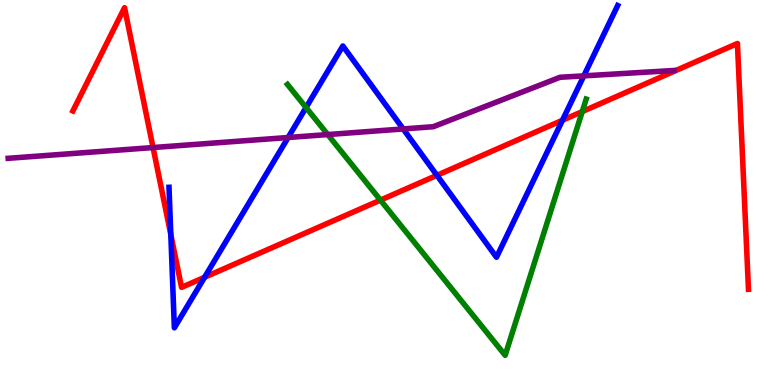[{'lines': ['blue', 'red'], 'intersections': [{'x': 2.2, 'y': 3.91}, {'x': 2.64, 'y': 2.8}, {'x': 5.64, 'y': 5.45}, {'x': 7.26, 'y': 6.88}]}, {'lines': ['green', 'red'], 'intersections': [{'x': 4.91, 'y': 4.8}, {'x': 7.51, 'y': 7.1}]}, {'lines': ['purple', 'red'], 'intersections': [{'x': 1.97, 'y': 6.17}]}, {'lines': ['blue', 'green'], 'intersections': [{'x': 3.95, 'y': 7.21}]}, {'lines': ['blue', 'purple'], 'intersections': [{'x': 3.72, 'y': 6.43}, {'x': 5.2, 'y': 6.65}, {'x': 7.53, 'y': 8.03}]}, {'lines': ['green', 'purple'], 'intersections': [{'x': 4.23, 'y': 6.51}]}]